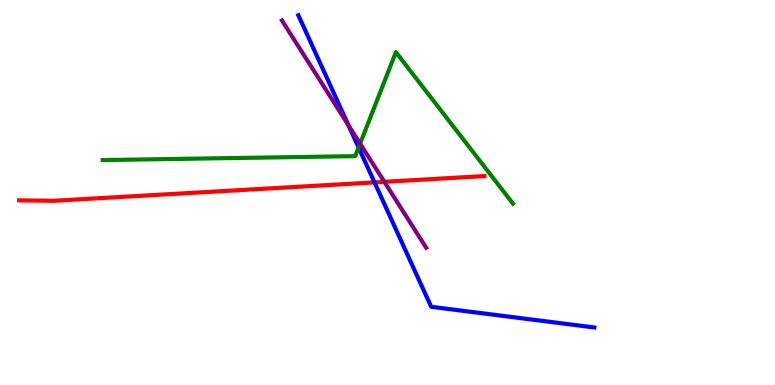[{'lines': ['blue', 'red'], 'intersections': [{'x': 4.83, 'y': 5.26}]}, {'lines': ['green', 'red'], 'intersections': []}, {'lines': ['purple', 'red'], 'intersections': [{'x': 4.96, 'y': 5.28}]}, {'lines': ['blue', 'green'], 'intersections': [{'x': 4.63, 'y': 6.17}]}, {'lines': ['blue', 'purple'], 'intersections': [{'x': 4.5, 'y': 6.74}]}, {'lines': ['green', 'purple'], 'intersections': [{'x': 4.65, 'y': 6.27}]}]